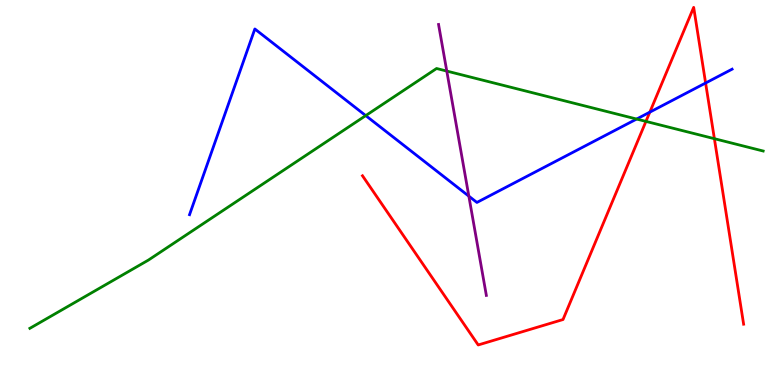[{'lines': ['blue', 'red'], 'intersections': [{'x': 8.38, 'y': 7.09}, {'x': 9.1, 'y': 7.84}]}, {'lines': ['green', 'red'], 'intersections': [{'x': 8.33, 'y': 6.85}, {'x': 9.22, 'y': 6.4}]}, {'lines': ['purple', 'red'], 'intersections': []}, {'lines': ['blue', 'green'], 'intersections': [{'x': 4.72, 'y': 7.0}, {'x': 8.21, 'y': 6.91}]}, {'lines': ['blue', 'purple'], 'intersections': [{'x': 6.05, 'y': 4.91}]}, {'lines': ['green', 'purple'], 'intersections': [{'x': 5.76, 'y': 8.15}]}]